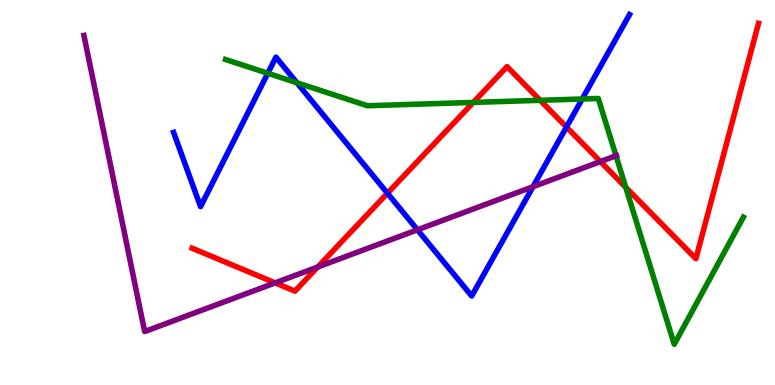[{'lines': ['blue', 'red'], 'intersections': [{'x': 5.0, 'y': 4.98}, {'x': 7.31, 'y': 6.7}]}, {'lines': ['green', 'red'], 'intersections': [{'x': 6.11, 'y': 7.34}, {'x': 6.97, 'y': 7.39}, {'x': 8.07, 'y': 5.13}]}, {'lines': ['purple', 'red'], 'intersections': [{'x': 3.55, 'y': 2.65}, {'x': 4.1, 'y': 3.07}, {'x': 7.75, 'y': 5.8}]}, {'lines': ['blue', 'green'], 'intersections': [{'x': 3.46, 'y': 8.1}, {'x': 3.83, 'y': 7.85}, {'x': 7.51, 'y': 7.43}]}, {'lines': ['blue', 'purple'], 'intersections': [{'x': 5.39, 'y': 4.03}, {'x': 6.88, 'y': 5.15}]}, {'lines': ['green', 'purple'], 'intersections': [{'x': 7.95, 'y': 5.95}]}]